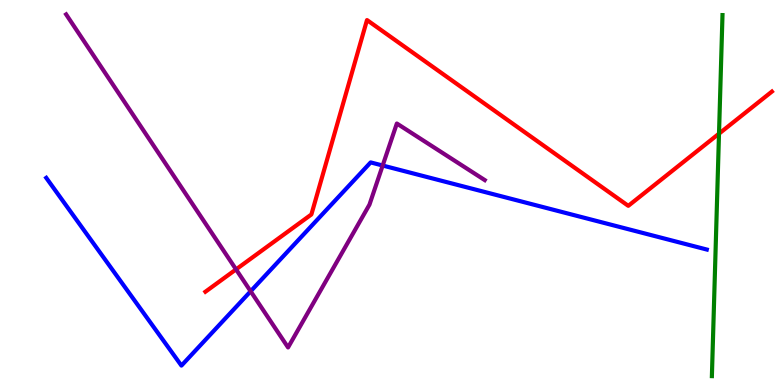[{'lines': ['blue', 'red'], 'intersections': []}, {'lines': ['green', 'red'], 'intersections': [{'x': 9.28, 'y': 6.53}]}, {'lines': ['purple', 'red'], 'intersections': [{'x': 3.05, 'y': 3.0}]}, {'lines': ['blue', 'green'], 'intersections': []}, {'lines': ['blue', 'purple'], 'intersections': [{'x': 3.23, 'y': 2.43}, {'x': 4.94, 'y': 5.7}]}, {'lines': ['green', 'purple'], 'intersections': []}]